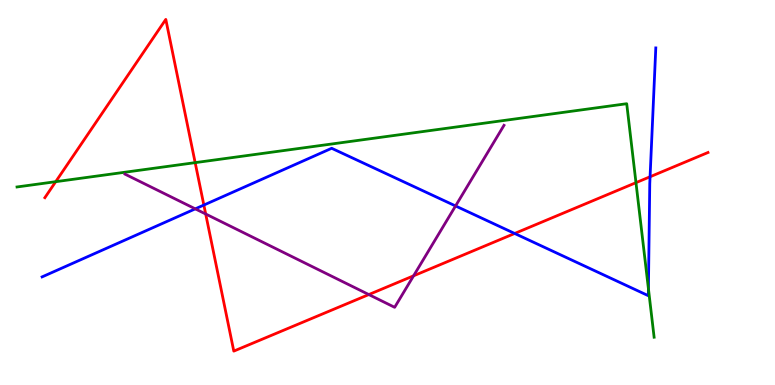[{'lines': ['blue', 'red'], 'intersections': [{'x': 2.63, 'y': 4.67}, {'x': 6.64, 'y': 3.94}, {'x': 8.39, 'y': 5.41}]}, {'lines': ['green', 'red'], 'intersections': [{'x': 0.719, 'y': 5.28}, {'x': 2.52, 'y': 5.78}, {'x': 8.21, 'y': 5.26}]}, {'lines': ['purple', 'red'], 'intersections': [{'x': 2.65, 'y': 4.44}, {'x': 4.76, 'y': 2.35}, {'x': 5.34, 'y': 2.84}]}, {'lines': ['blue', 'green'], 'intersections': [{'x': 8.37, 'y': 2.5}]}, {'lines': ['blue', 'purple'], 'intersections': [{'x': 2.52, 'y': 4.58}, {'x': 5.88, 'y': 4.65}]}, {'lines': ['green', 'purple'], 'intersections': []}]